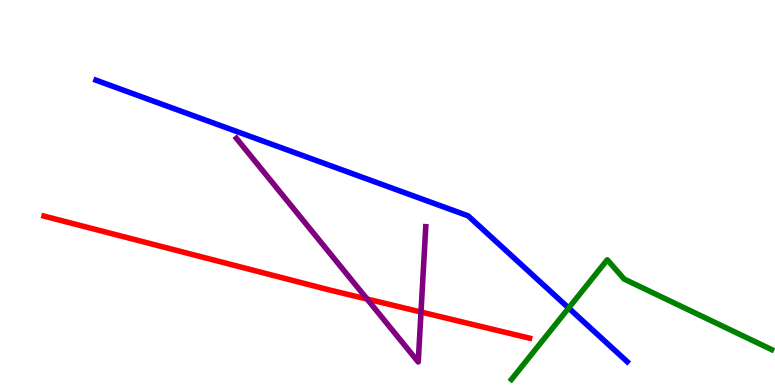[{'lines': ['blue', 'red'], 'intersections': []}, {'lines': ['green', 'red'], 'intersections': []}, {'lines': ['purple', 'red'], 'intersections': [{'x': 4.74, 'y': 2.23}, {'x': 5.43, 'y': 1.9}]}, {'lines': ['blue', 'green'], 'intersections': [{'x': 7.34, 'y': 2.0}]}, {'lines': ['blue', 'purple'], 'intersections': []}, {'lines': ['green', 'purple'], 'intersections': []}]